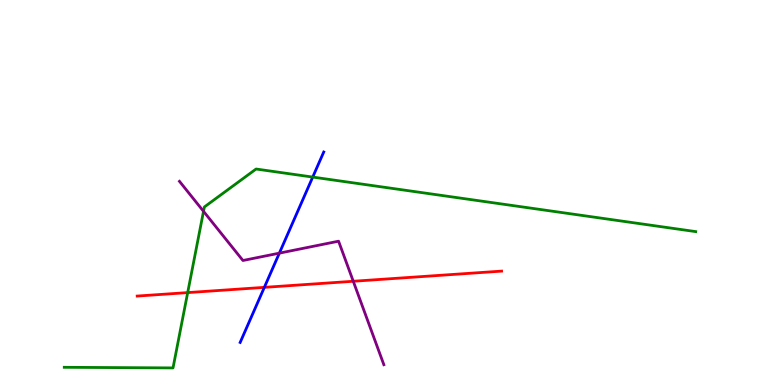[{'lines': ['blue', 'red'], 'intersections': [{'x': 3.41, 'y': 2.54}]}, {'lines': ['green', 'red'], 'intersections': [{'x': 2.42, 'y': 2.4}]}, {'lines': ['purple', 'red'], 'intersections': [{'x': 4.56, 'y': 2.69}]}, {'lines': ['blue', 'green'], 'intersections': [{'x': 4.04, 'y': 5.4}]}, {'lines': ['blue', 'purple'], 'intersections': [{'x': 3.6, 'y': 3.42}]}, {'lines': ['green', 'purple'], 'intersections': [{'x': 2.63, 'y': 4.51}]}]